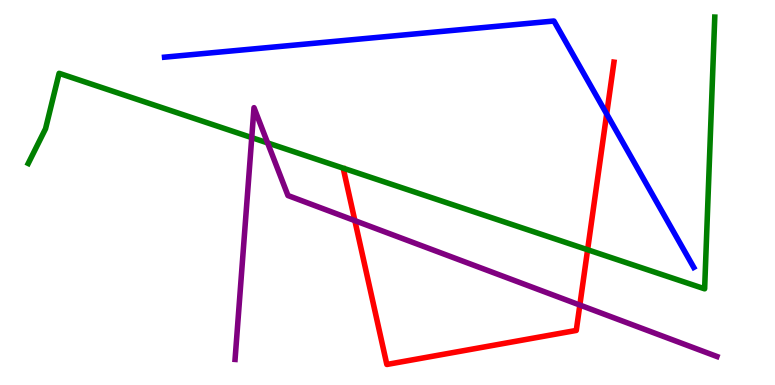[{'lines': ['blue', 'red'], 'intersections': [{'x': 7.83, 'y': 7.04}]}, {'lines': ['green', 'red'], 'intersections': [{'x': 7.58, 'y': 3.51}]}, {'lines': ['purple', 'red'], 'intersections': [{'x': 4.58, 'y': 4.27}, {'x': 7.48, 'y': 2.08}]}, {'lines': ['blue', 'green'], 'intersections': []}, {'lines': ['blue', 'purple'], 'intersections': []}, {'lines': ['green', 'purple'], 'intersections': [{'x': 3.25, 'y': 6.43}, {'x': 3.45, 'y': 6.29}]}]